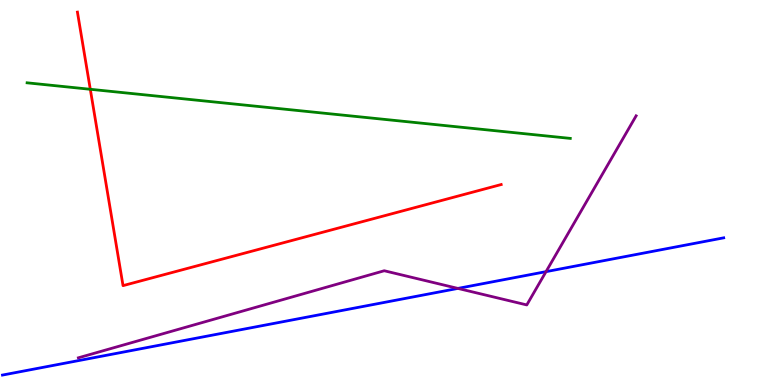[{'lines': ['blue', 'red'], 'intersections': []}, {'lines': ['green', 'red'], 'intersections': [{'x': 1.17, 'y': 7.68}]}, {'lines': ['purple', 'red'], 'intersections': []}, {'lines': ['blue', 'green'], 'intersections': []}, {'lines': ['blue', 'purple'], 'intersections': [{'x': 5.91, 'y': 2.51}, {'x': 7.05, 'y': 2.94}]}, {'lines': ['green', 'purple'], 'intersections': []}]